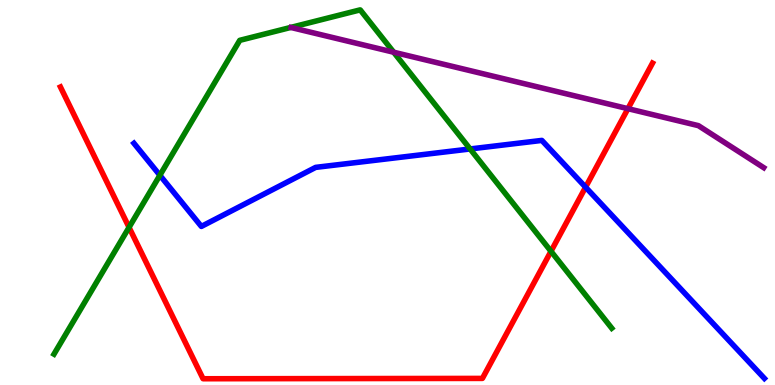[{'lines': ['blue', 'red'], 'intersections': [{'x': 7.56, 'y': 5.14}]}, {'lines': ['green', 'red'], 'intersections': [{'x': 1.67, 'y': 4.09}, {'x': 7.11, 'y': 3.47}]}, {'lines': ['purple', 'red'], 'intersections': [{'x': 8.1, 'y': 7.18}]}, {'lines': ['blue', 'green'], 'intersections': [{'x': 2.06, 'y': 5.45}, {'x': 6.07, 'y': 6.13}]}, {'lines': ['blue', 'purple'], 'intersections': []}, {'lines': ['green', 'purple'], 'intersections': [{'x': 5.08, 'y': 8.64}]}]